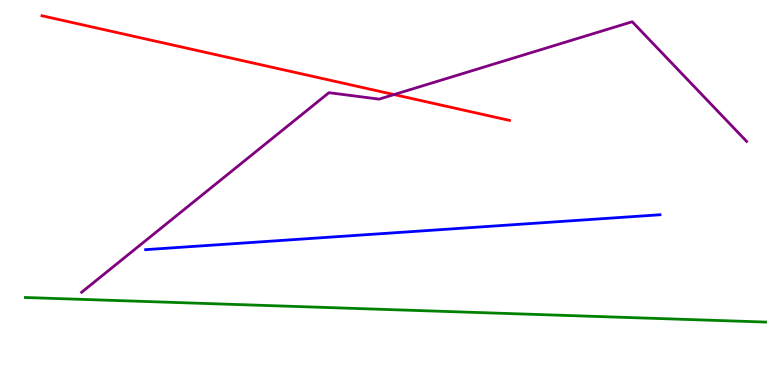[{'lines': ['blue', 'red'], 'intersections': []}, {'lines': ['green', 'red'], 'intersections': []}, {'lines': ['purple', 'red'], 'intersections': [{'x': 5.08, 'y': 7.54}]}, {'lines': ['blue', 'green'], 'intersections': []}, {'lines': ['blue', 'purple'], 'intersections': []}, {'lines': ['green', 'purple'], 'intersections': []}]